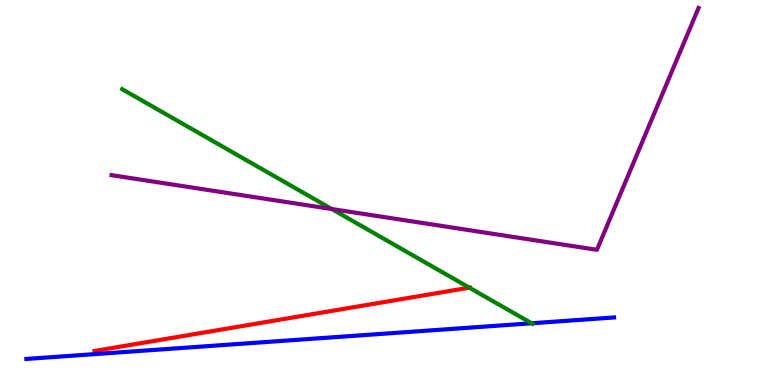[{'lines': ['blue', 'red'], 'intersections': []}, {'lines': ['green', 'red'], 'intersections': [{'x': 6.06, 'y': 2.53}]}, {'lines': ['purple', 'red'], 'intersections': []}, {'lines': ['blue', 'green'], 'intersections': [{'x': 6.86, 'y': 1.6}]}, {'lines': ['blue', 'purple'], 'intersections': []}, {'lines': ['green', 'purple'], 'intersections': [{'x': 4.28, 'y': 4.57}]}]